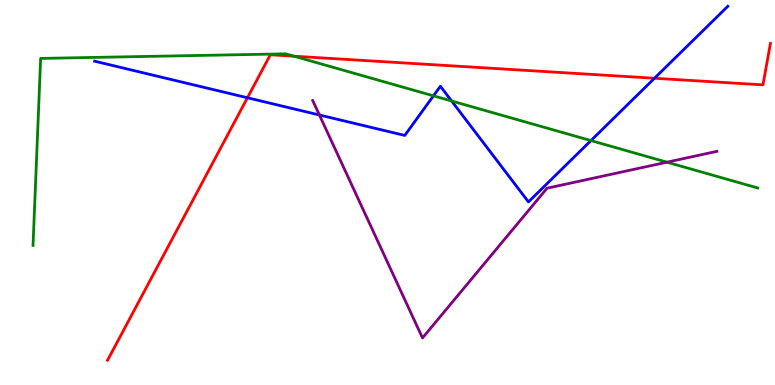[{'lines': ['blue', 'red'], 'intersections': [{'x': 3.19, 'y': 7.46}, {'x': 8.45, 'y': 7.97}]}, {'lines': ['green', 'red'], 'intersections': [{'x': 3.79, 'y': 8.54}]}, {'lines': ['purple', 'red'], 'intersections': []}, {'lines': ['blue', 'green'], 'intersections': [{'x': 5.59, 'y': 7.51}, {'x': 5.83, 'y': 7.38}, {'x': 7.63, 'y': 6.35}]}, {'lines': ['blue', 'purple'], 'intersections': [{'x': 4.12, 'y': 7.01}]}, {'lines': ['green', 'purple'], 'intersections': [{'x': 8.61, 'y': 5.79}]}]